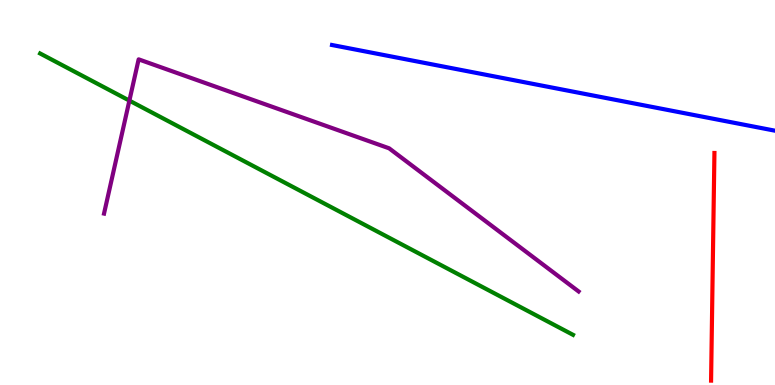[{'lines': ['blue', 'red'], 'intersections': []}, {'lines': ['green', 'red'], 'intersections': []}, {'lines': ['purple', 'red'], 'intersections': []}, {'lines': ['blue', 'green'], 'intersections': []}, {'lines': ['blue', 'purple'], 'intersections': []}, {'lines': ['green', 'purple'], 'intersections': [{'x': 1.67, 'y': 7.39}]}]